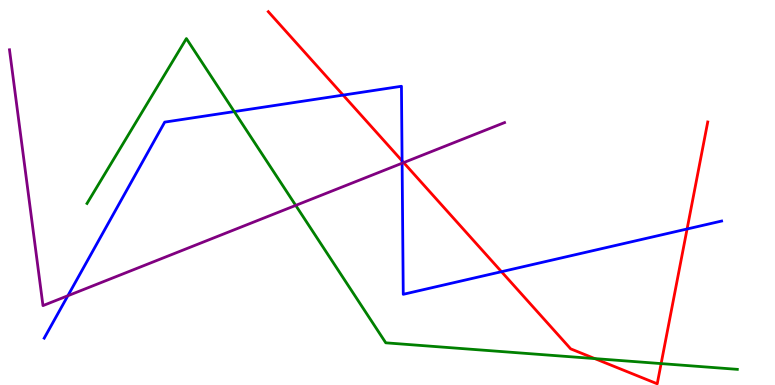[{'lines': ['blue', 'red'], 'intersections': [{'x': 4.43, 'y': 7.53}, {'x': 5.19, 'y': 5.82}, {'x': 6.47, 'y': 2.94}, {'x': 8.87, 'y': 4.05}]}, {'lines': ['green', 'red'], 'intersections': [{'x': 7.67, 'y': 0.686}, {'x': 8.53, 'y': 0.556}]}, {'lines': ['purple', 'red'], 'intersections': [{'x': 5.21, 'y': 5.78}]}, {'lines': ['blue', 'green'], 'intersections': [{'x': 3.02, 'y': 7.1}]}, {'lines': ['blue', 'purple'], 'intersections': [{'x': 0.876, 'y': 2.32}, {'x': 5.19, 'y': 5.76}]}, {'lines': ['green', 'purple'], 'intersections': [{'x': 3.82, 'y': 4.67}]}]